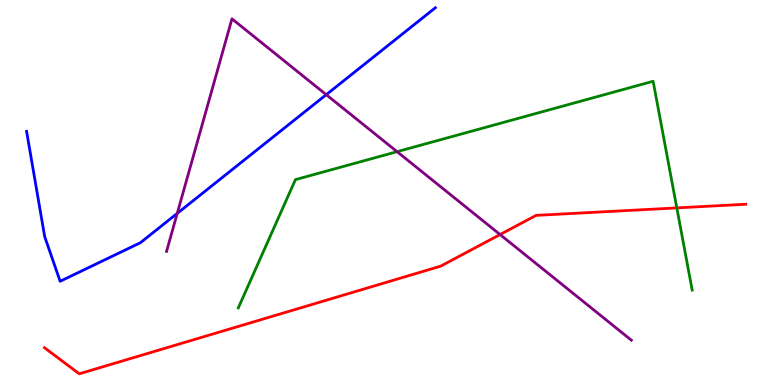[{'lines': ['blue', 'red'], 'intersections': []}, {'lines': ['green', 'red'], 'intersections': [{'x': 8.73, 'y': 4.6}]}, {'lines': ['purple', 'red'], 'intersections': [{'x': 6.45, 'y': 3.91}]}, {'lines': ['blue', 'green'], 'intersections': []}, {'lines': ['blue', 'purple'], 'intersections': [{'x': 2.29, 'y': 4.46}, {'x': 4.21, 'y': 7.54}]}, {'lines': ['green', 'purple'], 'intersections': [{'x': 5.12, 'y': 6.06}]}]